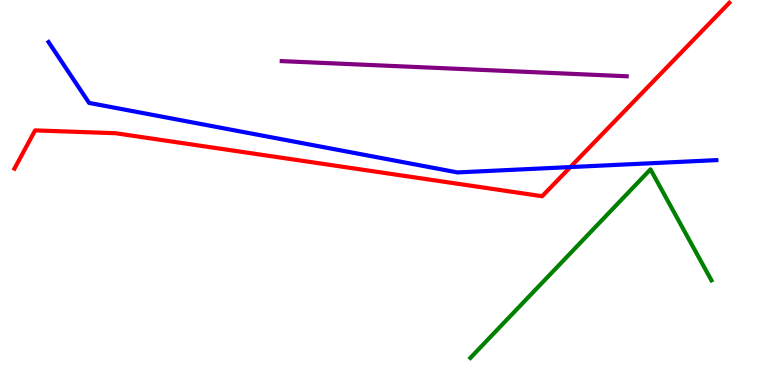[{'lines': ['blue', 'red'], 'intersections': [{'x': 7.36, 'y': 5.66}]}, {'lines': ['green', 'red'], 'intersections': []}, {'lines': ['purple', 'red'], 'intersections': []}, {'lines': ['blue', 'green'], 'intersections': []}, {'lines': ['blue', 'purple'], 'intersections': []}, {'lines': ['green', 'purple'], 'intersections': []}]